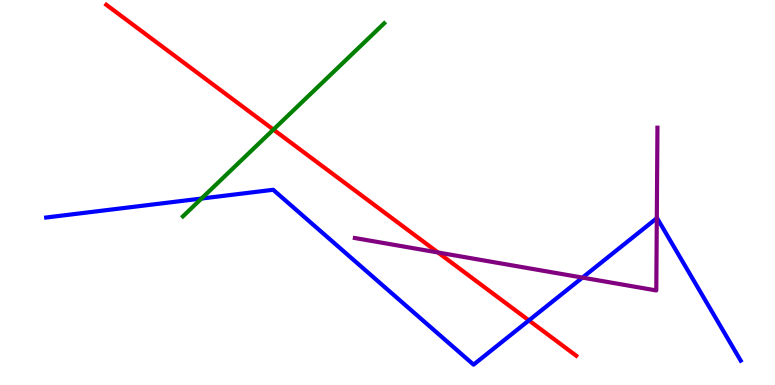[{'lines': ['blue', 'red'], 'intersections': [{'x': 6.82, 'y': 1.68}]}, {'lines': ['green', 'red'], 'intersections': [{'x': 3.53, 'y': 6.63}]}, {'lines': ['purple', 'red'], 'intersections': [{'x': 5.65, 'y': 3.44}]}, {'lines': ['blue', 'green'], 'intersections': [{'x': 2.6, 'y': 4.84}]}, {'lines': ['blue', 'purple'], 'intersections': [{'x': 7.52, 'y': 2.79}, {'x': 8.47, 'y': 4.33}]}, {'lines': ['green', 'purple'], 'intersections': []}]